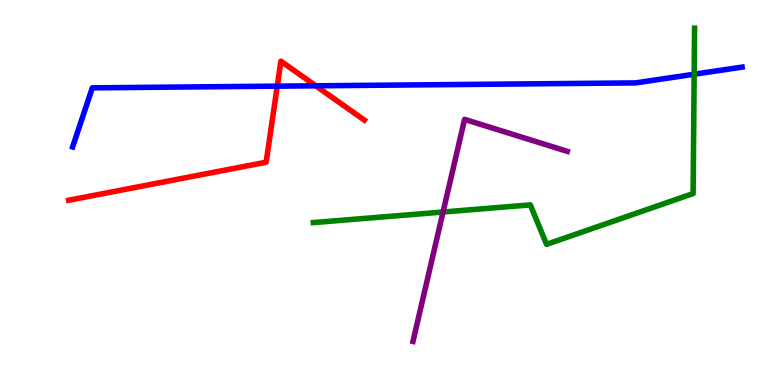[{'lines': ['blue', 'red'], 'intersections': [{'x': 3.58, 'y': 7.76}, {'x': 4.07, 'y': 7.77}]}, {'lines': ['green', 'red'], 'intersections': []}, {'lines': ['purple', 'red'], 'intersections': []}, {'lines': ['blue', 'green'], 'intersections': [{'x': 8.96, 'y': 8.07}]}, {'lines': ['blue', 'purple'], 'intersections': []}, {'lines': ['green', 'purple'], 'intersections': [{'x': 5.72, 'y': 4.49}]}]